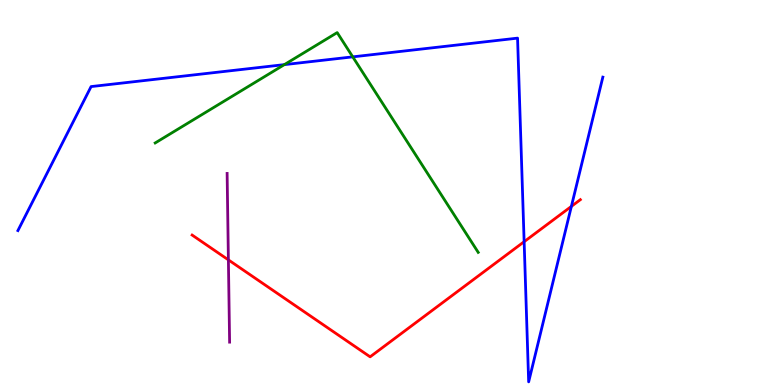[{'lines': ['blue', 'red'], 'intersections': [{'x': 6.76, 'y': 3.72}, {'x': 7.37, 'y': 4.64}]}, {'lines': ['green', 'red'], 'intersections': []}, {'lines': ['purple', 'red'], 'intersections': [{'x': 2.95, 'y': 3.25}]}, {'lines': ['blue', 'green'], 'intersections': [{'x': 3.67, 'y': 8.32}, {'x': 4.55, 'y': 8.52}]}, {'lines': ['blue', 'purple'], 'intersections': []}, {'lines': ['green', 'purple'], 'intersections': []}]